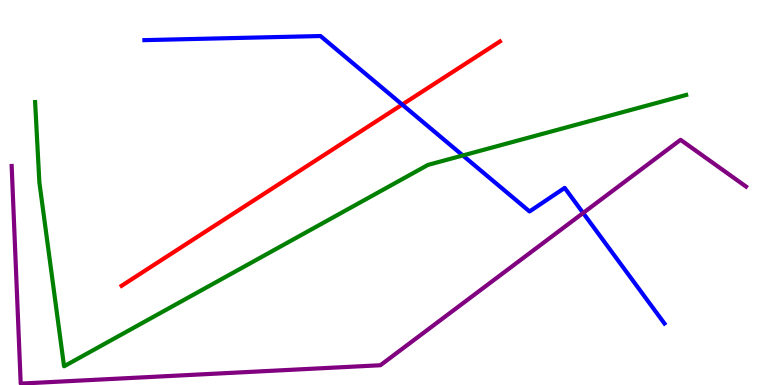[{'lines': ['blue', 'red'], 'intersections': [{'x': 5.19, 'y': 7.28}]}, {'lines': ['green', 'red'], 'intersections': []}, {'lines': ['purple', 'red'], 'intersections': []}, {'lines': ['blue', 'green'], 'intersections': [{'x': 5.97, 'y': 5.96}]}, {'lines': ['blue', 'purple'], 'intersections': [{'x': 7.52, 'y': 4.47}]}, {'lines': ['green', 'purple'], 'intersections': []}]